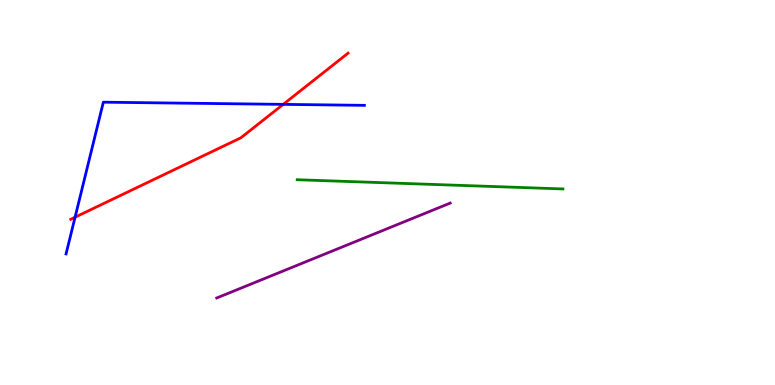[{'lines': ['blue', 'red'], 'intersections': [{'x': 0.969, 'y': 4.36}, {'x': 3.65, 'y': 7.29}]}, {'lines': ['green', 'red'], 'intersections': []}, {'lines': ['purple', 'red'], 'intersections': []}, {'lines': ['blue', 'green'], 'intersections': []}, {'lines': ['blue', 'purple'], 'intersections': []}, {'lines': ['green', 'purple'], 'intersections': []}]